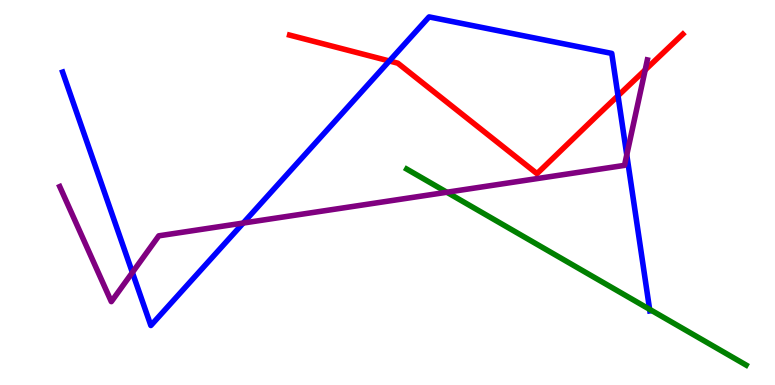[{'lines': ['blue', 'red'], 'intersections': [{'x': 5.02, 'y': 8.42}, {'x': 7.97, 'y': 7.51}]}, {'lines': ['green', 'red'], 'intersections': []}, {'lines': ['purple', 'red'], 'intersections': [{'x': 8.32, 'y': 8.18}]}, {'lines': ['blue', 'green'], 'intersections': [{'x': 8.38, 'y': 1.97}]}, {'lines': ['blue', 'purple'], 'intersections': [{'x': 1.71, 'y': 2.92}, {'x': 3.14, 'y': 4.21}, {'x': 8.09, 'y': 5.98}]}, {'lines': ['green', 'purple'], 'intersections': [{'x': 5.77, 'y': 5.01}]}]